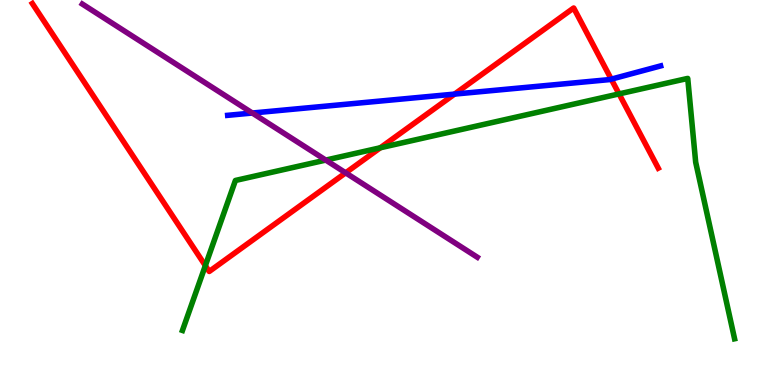[{'lines': ['blue', 'red'], 'intersections': [{'x': 5.87, 'y': 7.56}, {'x': 7.89, 'y': 7.94}]}, {'lines': ['green', 'red'], 'intersections': [{'x': 2.65, 'y': 3.1}, {'x': 4.91, 'y': 6.16}, {'x': 7.99, 'y': 7.56}]}, {'lines': ['purple', 'red'], 'intersections': [{'x': 4.46, 'y': 5.51}]}, {'lines': ['blue', 'green'], 'intersections': []}, {'lines': ['blue', 'purple'], 'intersections': [{'x': 3.26, 'y': 7.06}]}, {'lines': ['green', 'purple'], 'intersections': [{'x': 4.2, 'y': 5.84}]}]